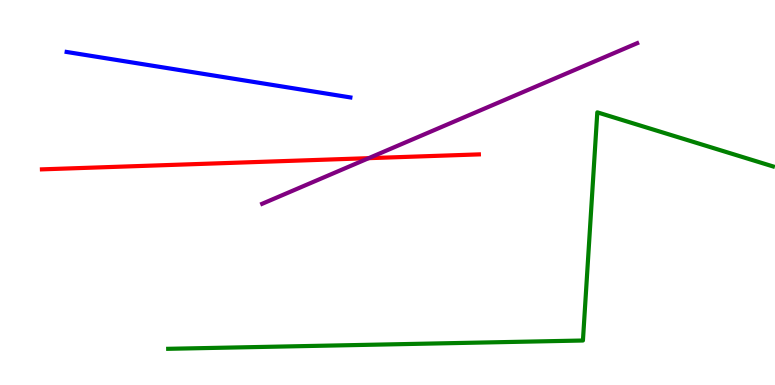[{'lines': ['blue', 'red'], 'intersections': []}, {'lines': ['green', 'red'], 'intersections': []}, {'lines': ['purple', 'red'], 'intersections': [{'x': 4.76, 'y': 5.89}]}, {'lines': ['blue', 'green'], 'intersections': []}, {'lines': ['blue', 'purple'], 'intersections': []}, {'lines': ['green', 'purple'], 'intersections': []}]